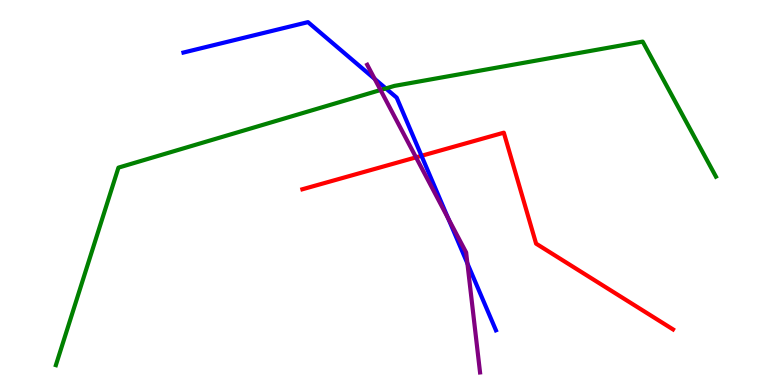[{'lines': ['blue', 'red'], 'intersections': [{'x': 5.44, 'y': 5.95}]}, {'lines': ['green', 'red'], 'intersections': []}, {'lines': ['purple', 'red'], 'intersections': [{'x': 5.37, 'y': 5.91}]}, {'lines': ['blue', 'green'], 'intersections': [{'x': 4.98, 'y': 7.7}]}, {'lines': ['blue', 'purple'], 'intersections': [{'x': 4.83, 'y': 7.95}, {'x': 5.78, 'y': 4.33}, {'x': 6.03, 'y': 3.16}]}, {'lines': ['green', 'purple'], 'intersections': [{'x': 4.91, 'y': 7.66}]}]